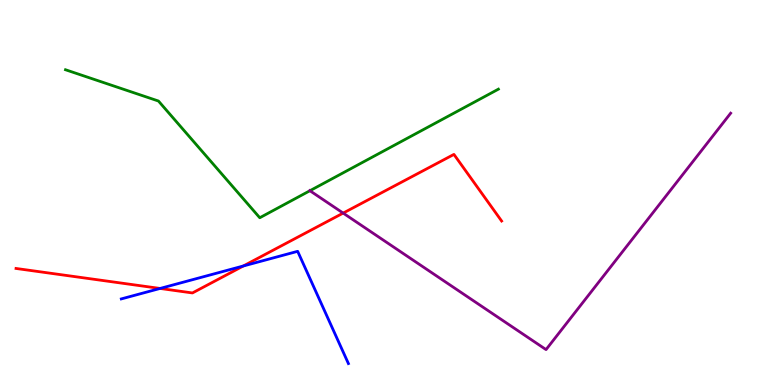[{'lines': ['blue', 'red'], 'intersections': [{'x': 2.07, 'y': 2.51}, {'x': 3.14, 'y': 3.09}]}, {'lines': ['green', 'red'], 'intersections': []}, {'lines': ['purple', 'red'], 'intersections': [{'x': 4.43, 'y': 4.47}]}, {'lines': ['blue', 'green'], 'intersections': []}, {'lines': ['blue', 'purple'], 'intersections': []}, {'lines': ['green', 'purple'], 'intersections': [{'x': 4.0, 'y': 5.05}]}]